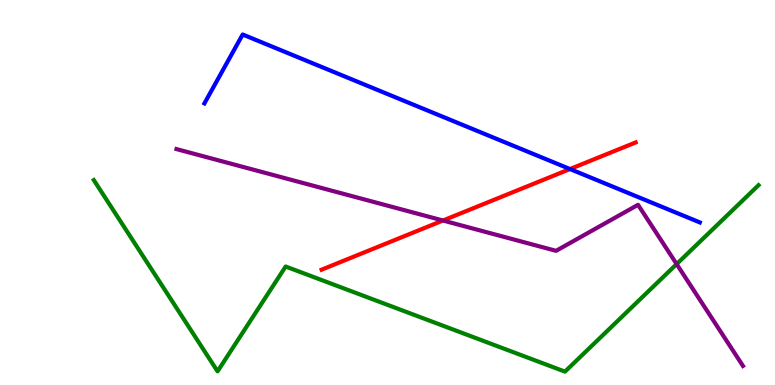[{'lines': ['blue', 'red'], 'intersections': [{'x': 7.35, 'y': 5.61}]}, {'lines': ['green', 'red'], 'intersections': []}, {'lines': ['purple', 'red'], 'intersections': [{'x': 5.72, 'y': 4.27}]}, {'lines': ['blue', 'green'], 'intersections': []}, {'lines': ['blue', 'purple'], 'intersections': []}, {'lines': ['green', 'purple'], 'intersections': [{'x': 8.73, 'y': 3.14}]}]